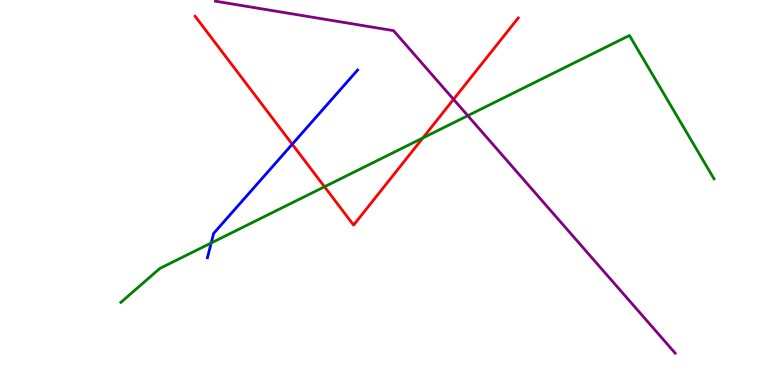[{'lines': ['blue', 'red'], 'intersections': [{'x': 3.77, 'y': 6.25}]}, {'lines': ['green', 'red'], 'intersections': [{'x': 4.19, 'y': 5.15}, {'x': 5.46, 'y': 6.42}]}, {'lines': ['purple', 'red'], 'intersections': [{'x': 5.85, 'y': 7.42}]}, {'lines': ['blue', 'green'], 'intersections': [{'x': 2.73, 'y': 3.69}]}, {'lines': ['blue', 'purple'], 'intersections': []}, {'lines': ['green', 'purple'], 'intersections': [{'x': 6.04, 'y': 7.0}]}]